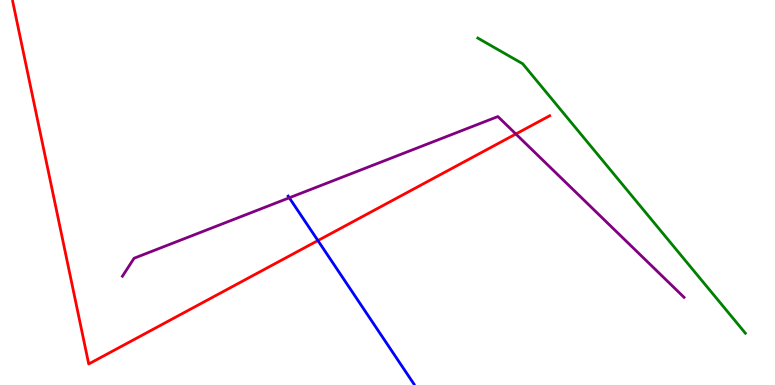[{'lines': ['blue', 'red'], 'intersections': [{'x': 4.1, 'y': 3.75}]}, {'lines': ['green', 'red'], 'intersections': []}, {'lines': ['purple', 'red'], 'intersections': [{'x': 6.66, 'y': 6.52}]}, {'lines': ['blue', 'green'], 'intersections': []}, {'lines': ['blue', 'purple'], 'intersections': [{'x': 3.73, 'y': 4.86}]}, {'lines': ['green', 'purple'], 'intersections': []}]